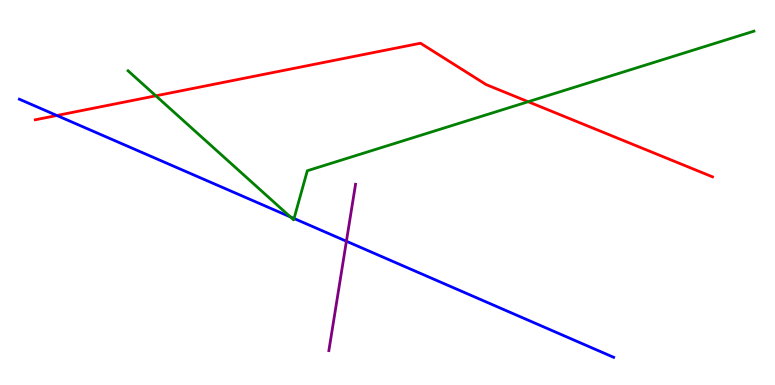[{'lines': ['blue', 'red'], 'intersections': [{'x': 0.734, 'y': 7.0}]}, {'lines': ['green', 'red'], 'intersections': [{'x': 2.01, 'y': 7.51}, {'x': 6.82, 'y': 7.36}]}, {'lines': ['purple', 'red'], 'intersections': []}, {'lines': ['blue', 'green'], 'intersections': [{'x': 3.75, 'y': 4.37}, {'x': 3.79, 'y': 4.32}]}, {'lines': ['blue', 'purple'], 'intersections': [{'x': 4.47, 'y': 3.73}]}, {'lines': ['green', 'purple'], 'intersections': []}]